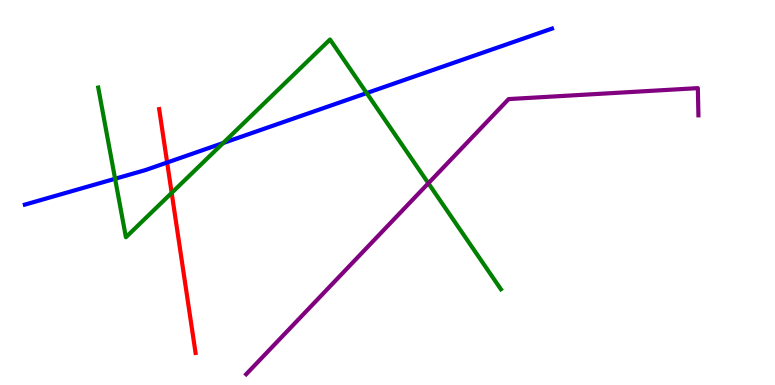[{'lines': ['blue', 'red'], 'intersections': [{'x': 2.16, 'y': 5.78}]}, {'lines': ['green', 'red'], 'intersections': [{'x': 2.22, 'y': 4.99}]}, {'lines': ['purple', 'red'], 'intersections': []}, {'lines': ['blue', 'green'], 'intersections': [{'x': 1.49, 'y': 5.36}, {'x': 2.88, 'y': 6.29}, {'x': 4.73, 'y': 7.58}]}, {'lines': ['blue', 'purple'], 'intersections': []}, {'lines': ['green', 'purple'], 'intersections': [{'x': 5.53, 'y': 5.24}]}]